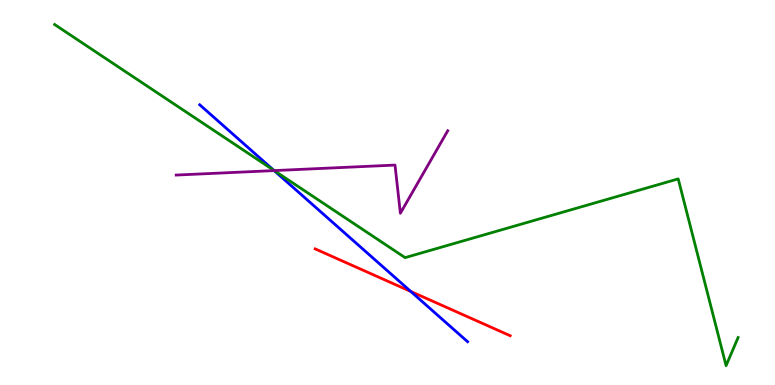[{'lines': ['blue', 'red'], 'intersections': [{'x': 5.3, 'y': 2.43}]}, {'lines': ['green', 'red'], 'intersections': []}, {'lines': ['purple', 'red'], 'intersections': []}, {'lines': ['blue', 'green'], 'intersections': [{'x': 3.53, 'y': 5.58}]}, {'lines': ['blue', 'purple'], 'intersections': [{'x': 3.54, 'y': 5.57}]}, {'lines': ['green', 'purple'], 'intersections': [{'x': 3.54, 'y': 5.57}]}]